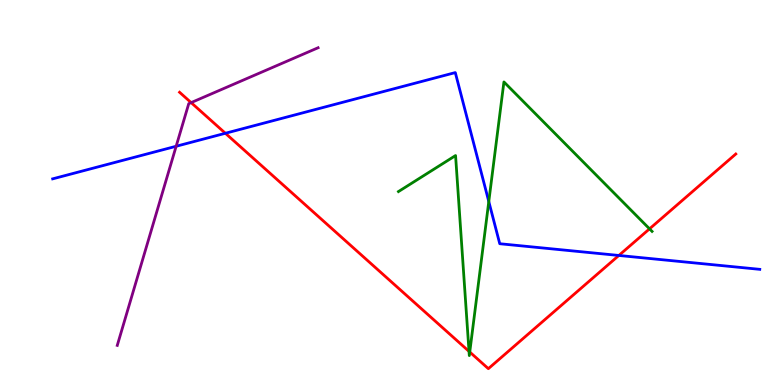[{'lines': ['blue', 'red'], 'intersections': [{'x': 2.91, 'y': 6.54}, {'x': 7.99, 'y': 3.36}]}, {'lines': ['green', 'red'], 'intersections': [{'x': 6.05, 'y': 0.874}, {'x': 6.06, 'y': 0.856}, {'x': 8.38, 'y': 4.06}]}, {'lines': ['purple', 'red'], 'intersections': [{'x': 2.47, 'y': 7.33}]}, {'lines': ['blue', 'green'], 'intersections': [{'x': 6.31, 'y': 4.77}]}, {'lines': ['blue', 'purple'], 'intersections': [{'x': 2.27, 'y': 6.2}]}, {'lines': ['green', 'purple'], 'intersections': []}]